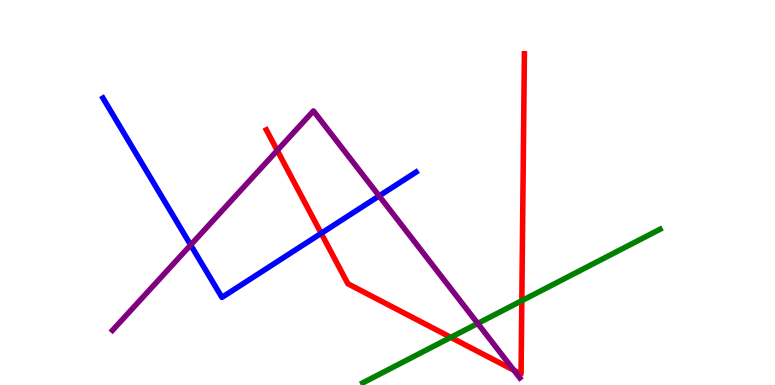[{'lines': ['blue', 'red'], 'intersections': [{'x': 4.14, 'y': 3.94}]}, {'lines': ['green', 'red'], 'intersections': [{'x': 5.82, 'y': 1.24}, {'x': 6.73, 'y': 2.19}]}, {'lines': ['purple', 'red'], 'intersections': [{'x': 3.58, 'y': 6.09}, {'x': 6.63, 'y': 0.384}]}, {'lines': ['blue', 'green'], 'intersections': []}, {'lines': ['blue', 'purple'], 'intersections': [{'x': 2.46, 'y': 3.64}, {'x': 4.89, 'y': 4.91}]}, {'lines': ['green', 'purple'], 'intersections': [{'x': 6.16, 'y': 1.6}]}]